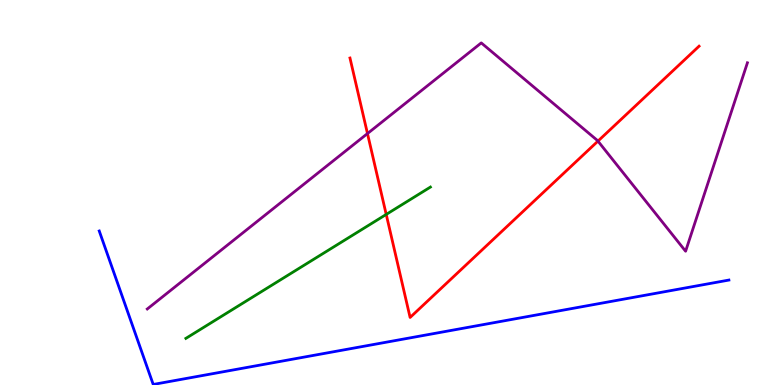[{'lines': ['blue', 'red'], 'intersections': []}, {'lines': ['green', 'red'], 'intersections': [{'x': 4.98, 'y': 4.43}]}, {'lines': ['purple', 'red'], 'intersections': [{'x': 4.74, 'y': 6.53}, {'x': 7.72, 'y': 6.33}]}, {'lines': ['blue', 'green'], 'intersections': []}, {'lines': ['blue', 'purple'], 'intersections': []}, {'lines': ['green', 'purple'], 'intersections': []}]